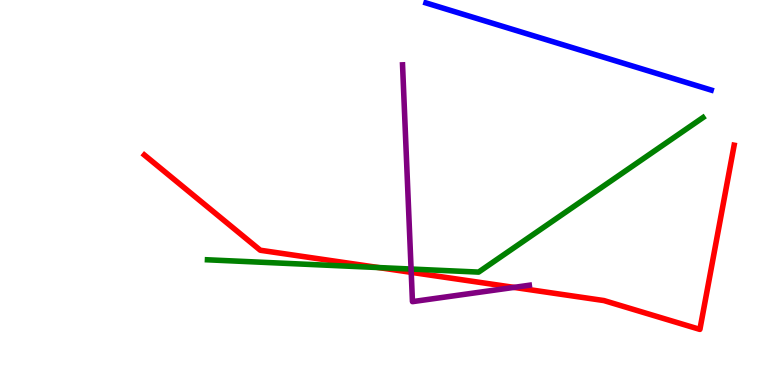[{'lines': ['blue', 'red'], 'intersections': []}, {'lines': ['green', 'red'], 'intersections': [{'x': 4.88, 'y': 3.05}]}, {'lines': ['purple', 'red'], 'intersections': [{'x': 5.31, 'y': 2.93}, {'x': 6.63, 'y': 2.54}]}, {'lines': ['blue', 'green'], 'intersections': []}, {'lines': ['blue', 'purple'], 'intersections': []}, {'lines': ['green', 'purple'], 'intersections': [{'x': 5.3, 'y': 3.01}]}]